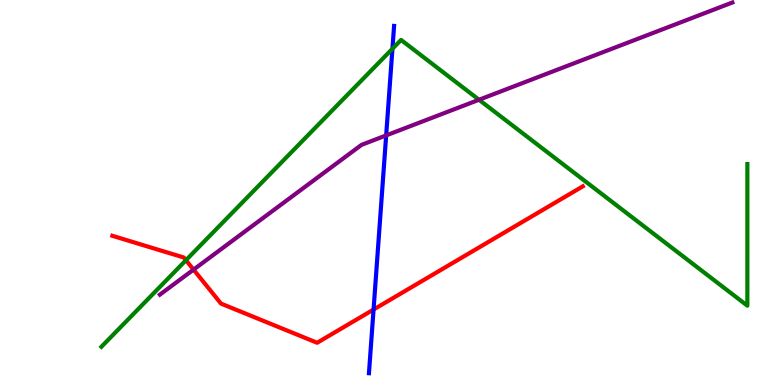[{'lines': ['blue', 'red'], 'intersections': [{'x': 4.82, 'y': 1.96}]}, {'lines': ['green', 'red'], 'intersections': [{'x': 2.4, 'y': 3.24}]}, {'lines': ['purple', 'red'], 'intersections': [{'x': 2.5, 'y': 3.0}]}, {'lines': ['blue', 'green'], 'intersections': [{'x': 5.06, 'y': 8.73}]}, {'lines': ['blue', 'purple'], 'intersections': [{'x': 4.98, 'y': 6.48}]}, {'lines': ['green', 'purple'], 'intersections': [{'x': 6.18, 'y': 7.41}]}]